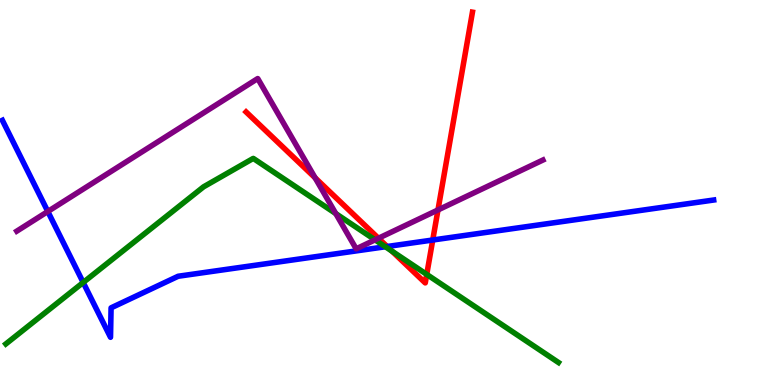[{'lines': ['blue', 'red'], 'intersections': [{'x': 4.99, 'y': 3.6}, {'x': 5.58, 'y': 3.77}]}, {'lines': ['green', 'red'], 'intersections': [{'x': 5.06, 'y': 3.48}, {'x': 5.51, 'y': 2.87}]}, {'lines': ['purple', 'red'], 'intersections': [{'x': 4.07, 'y': 5.38}, {'x': 4.88, 'y': 3.81}, {'x': 5.65, 'y': 4.55}]}, {'lines': ['blue', 'green'], 'intersections': [{'x': 1.07, 'y': 2.66}, {'x': 4.97, 'y': 3.59}]}, {'lines': ['blue', 'purple'], 'intersections': [{'x': 0.617, 'y': 4.51}]}, {'lines': ['green', 'purple'], 'intersections': [{'x': 4.33, 'y': 4.45}, {'x': 4.84, 'y': 3.77}]}]